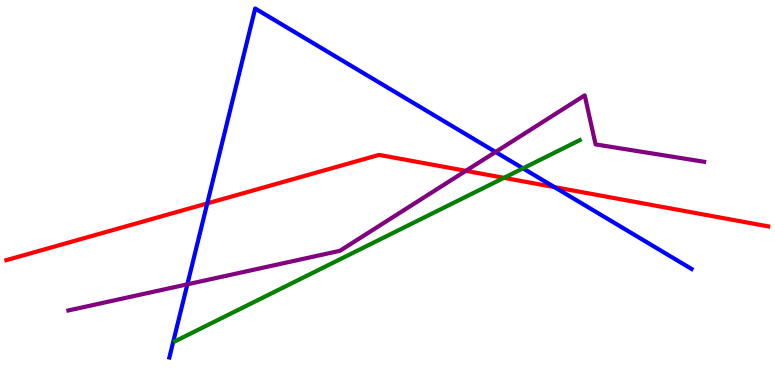[{'lines': ['blue', 'red'], 'intersections': [{'x': 2.67, 'y': 4.72}, {'x': 7.15, 'y': 5.14}]}, {'lines': ['green', 'red'], 'intersections': [{'x': 6.5, 'y': 5.38}]}, {'lines': ['purple', 'red'], 'intersections': [{'x': 6.01, 'y': 5.56}]}, {'lines': ['blue', 'green'], 'intersections': [{'x': 6.75, 'y': 5.63}]}, {'lines': ['blue', 'purple'], 'intersections': [{'x': 2.42, 'y': 2.62}, {'x': 6.39, 'y': 6.05}]}, {'lines': ['green', 'purple'], 'intersections': []}]